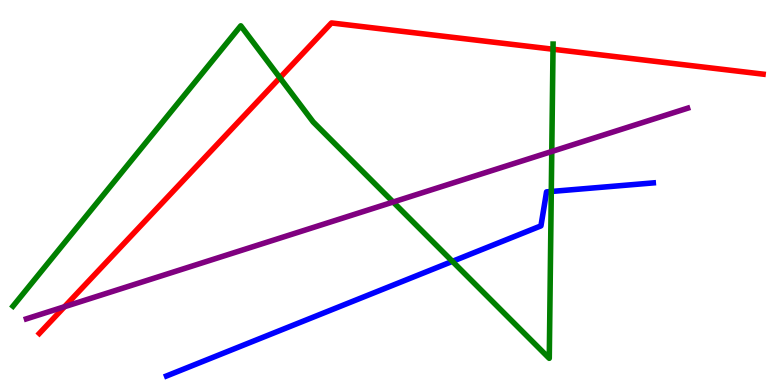[{'lines': ['blue', 'red'], 'intersections': []}, {'lines': ['green', 'red'], 'intersections': [{'x': 3.61, 'y': 7.98}, {'x': 7.14, 'y': 8.72}]}, {'lines': ['purple', 'red'], 'intersections': [{'x': 0.832, 'y': 2.03}]}, {'lines': ['blue', 'green'], 'intersections': [{'x': 5.84, 'y': 3.21}, {'x': 7.11, 'y': 5.03}]}, {'lines': ['blue', 'purple'], 'intersections': []}, {'lines': ['green', 'purple'], 'intersections': [{'x': 5.07, 'y': 4.75}, {'x': 7.12, 'y': 6.07}]}]